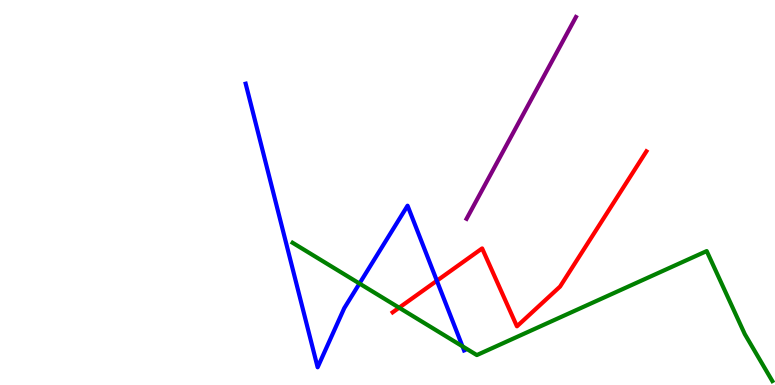[{'lines': ['blue', 'red'], 'intersections': [{'x': 5.64, 'y': 2.71}]}, {'lines': ['green', 'red'], 'intersections': [{'x': 5.15, 'y': 2.01}]}, {'lines': ['purple', 'red'], 'intersections': []}, {'lines': ['blue', 'green'], 'intersections': [{'x': 4.64, 'y': 2.64}, {'x': 5.97, 'y': 1.0}]}, {'lines': ['blue', 'purple'], 'intersections': []}, {'lines': ['green', 'purple'], 'intersections': []}]